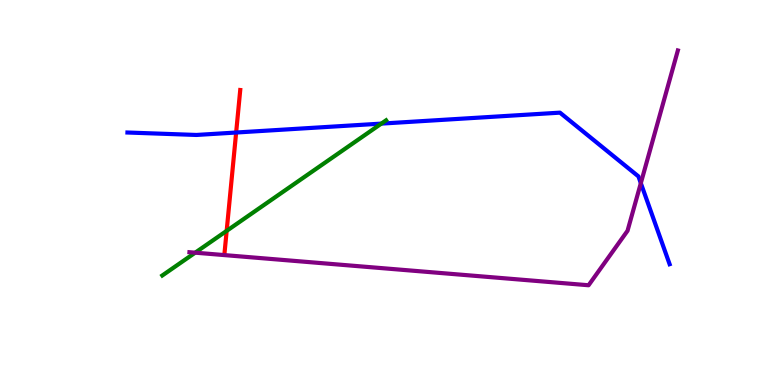[{'lines': ['blue', 'red'], 'intersections': [{'x': 3.05, 'y': 6.56}]}, {'lines': ['green', 'red'], 'intersections': [{'x': 2.92, 'y': 4.0}]}, {'lines': ['purple', 'red'], 'intersections': []}, {'lines': ['blue', 'green'], 'intersections': [{'x': 4.92, 'y': 6.79}]}, {'lines': ['blue', 'purple'], 'intersections': [{'x': 8.27, 'y': 5.24}]}, {'lines': ['green', 'purple'], 'intersections': [{'x': 2.52, 'y': 3.44}]}]